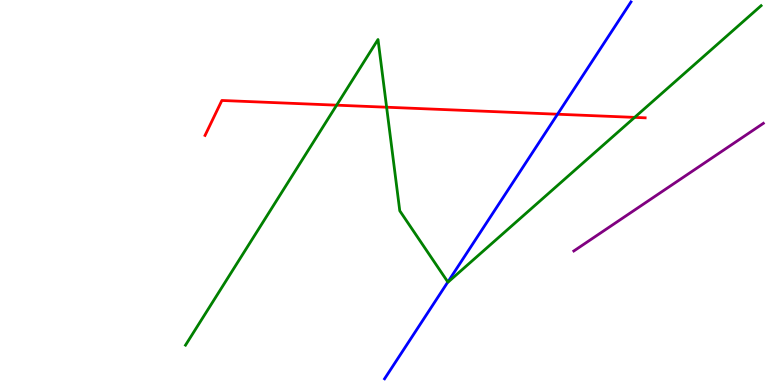[{'lines': ['blue', 'red'], 'intersections': [{'x': 7.19, 'y': 7.03}]}, {'lines': ['green', 'red'], 'intersections': [{'x': 4.34, 'y': 7.27}, {'x': 4.99, 'y': 7.22}, {'x': 8.19, 'y': 6.95}]}, {'lines': ['purple', 'red'], 'intersections': []}, {'lines': ['blue', 'green'], 'intersections': [{'x': 5.78, 'y': 2.68}]}, {'lines': ['blue', 'purple'], 'intersections': []}, {'lines': ['green', 'purple'], 'intersections': []}]